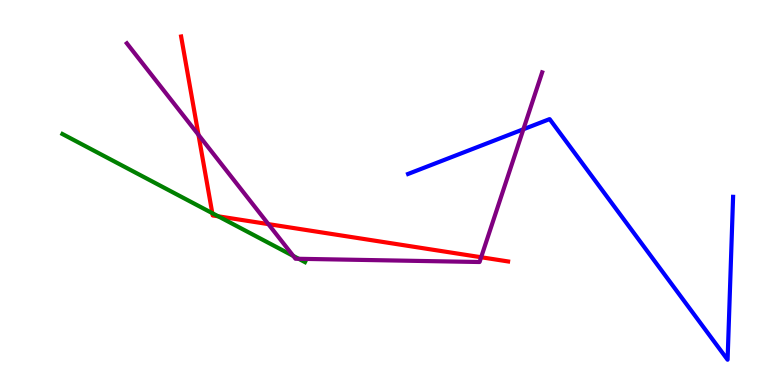[{'lines': ['blue', 'red'], 'intersections': []}, {'lines': ['green', 'red'], 'intersections': [{'x': 2.74, 'y': 4.46}, {'x': 2.82, 'y': 4.38}]}, {'lines': ['purple', 'red'], 'intersections': [{'x': 2.56, 'y': 6.5}, {'x': 3.46, 'y': 4.18}, {'x': 6.21, 'y': 3.32}]}, {'lines': ['blue', 'green'], 'intersections': []}, {'lines': ['blue', 'purple'], 'intersections': [{'x': 6.75, 'y': 6.64}]}, {'lines': ['green', 'purple'], 'intersections': [{'x': 3.78, 'y': 3.35}, {'x': 3.85, 'y': 3.28}]}]